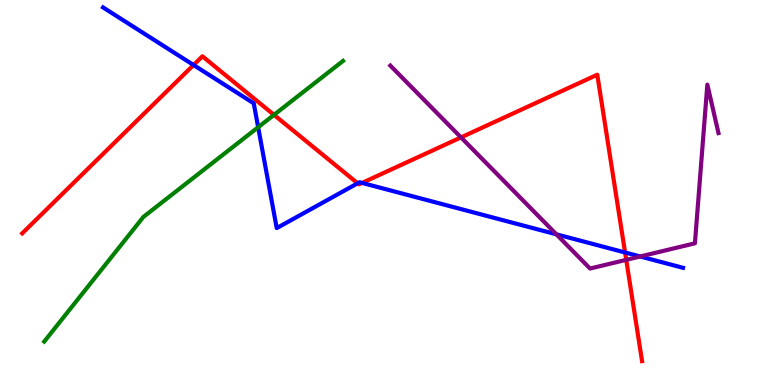[{'lines': ['blue', 'red'], 'intersections': [{'x': 2.5, 'y': 8.31}, {'x': 4.61, 'y': 5.24}, {'x': 4.67, 'y': 5.25}, {'x': 8.07, 'y': 3.44}]}, {'lines': ['green', 'red'], 'intersections': [{'x': 3.54, 'y': 7.02}]}, {'lines': ['purple', 'red'], 'intersections': [{'x': 5.95, 'y': 6.43}, {'x': 8.08, 'y': 3.25}]}, {'lines': ['blue', 'green'], 'intersections': [{'x': 3.33, 'y': 6.69}]}, {'lines': ['blue', 'purple'], 'intersections': [{'x': 7.18, 'y': 3.91}, {'x': 8.26, 'y': 3.34}]}, {'lines': ['green', 'purple'], 'intersections': []}]